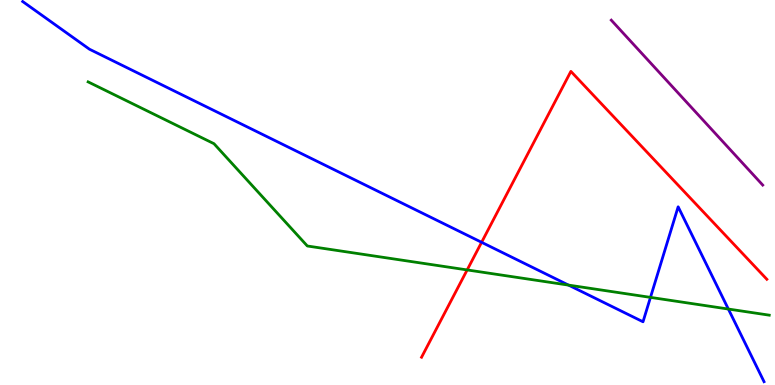[{'lines': ['blue', 'red'], 'intersections': [{'x': 6.21, 'y': 3.71}]}, {'lines': ['green', 'red'], 'intersections': [{'x': 6.03, 'y': 2.99}]}, {'lines': ['purple', 'red'], 'intersections': []}, {'lines': ['blue', 'green'], 'intersections': [{'x': 7.34, 'y': 2.59}, {'x': 8.39, 'y': 2.28}, {'x': 9.4, 'y': 1.97}]}, {'lines': ['blue', 'purple'], 'intersections': []}, {'lines': ['green', 'purple'], 'intersections': []}]